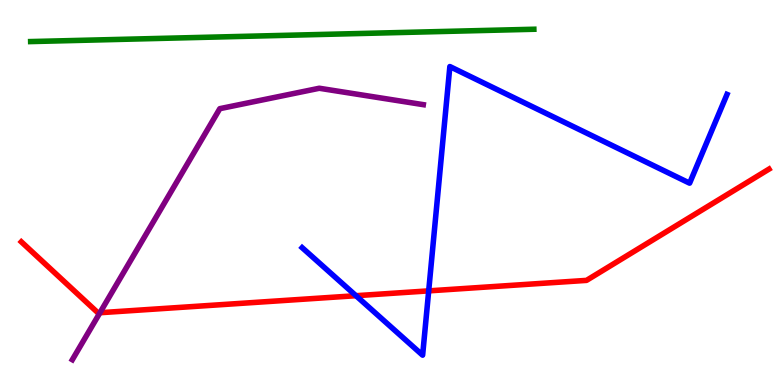[{'lines': ['blue', 'red'], 'intersections': [{'x': 4.59, 'y': 2.32}, {'x': 5.53, 'y': 2.44}]}, {'lines': ['green', 'red'], 'intersections': []}, {'lines': ['purple', 'red'], 'intersections': [{'x': 1.29, 'y': 1.88}]}, {'lines': ['blue', 'green'], 'intersections': []}, {'lines': ['blue', 'purple'], 'intersections': []}, {'lines': ['green', 'purple'], 'intersections': []}]